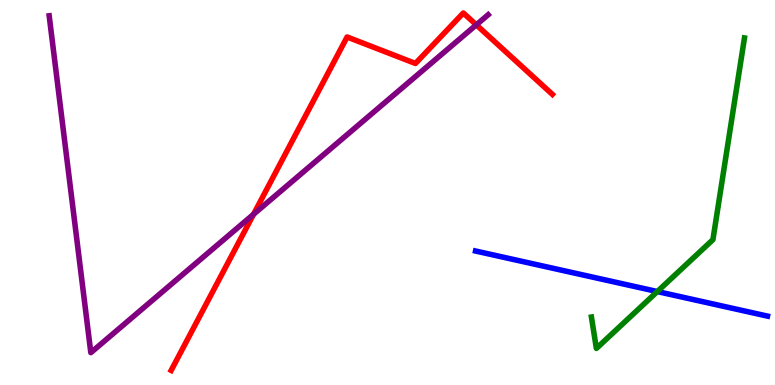[{'lines': ['blue', 'red'], 'intersections': []}, {'lines': ['green', 'red'], 'intersections': []}, {'lines': ['purple', 'red'], 'intersections': [{'x': 3.27, 'y': 4.43}, {'x': 6.15, 'y': 9.35}]}, {'lines': ['blue', 'green'], 'intersections': [{'x': 8.48, 'y': 2.43}]}, {'lines': ['blue', 'purple'], 'intersections': []}, {'lines': ['green', 'purple'], 'intersections': []}]